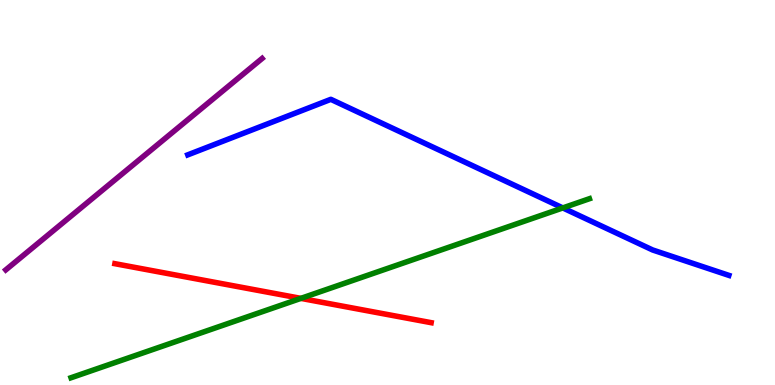[{'lines': ['blue', 'red'], 'intersections': []}, {'lines': ['green', 'red'], 'intersections': [{'x': 3.88, 'y': 2.25}]}, {'lines': ['purple', 'red'], 'intersections': []}, {'lines': ['blue', 'green'], 'intersections': [{'x': 7.26, 'y': 4.6}]}, {'lines': ['blue', 'purple'], 'intersections': []}, {'lines': ['green', 'purple'], 'intersections': []}]